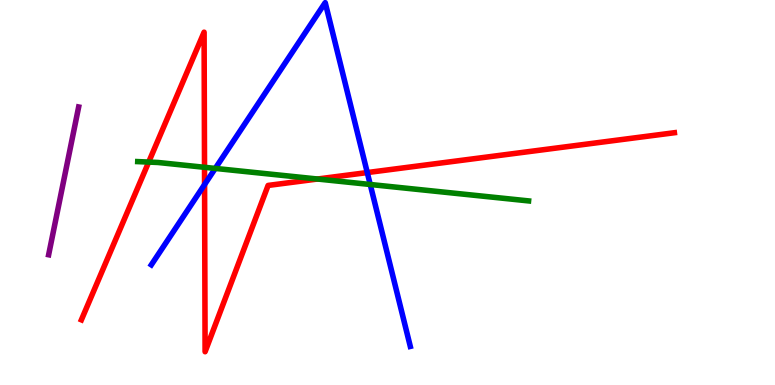[{'lines': ['blue', 'red'], 'intersections': [{'x': 2.64, 'y': 5.21}, {'x': 4.74, 'y': 5.52}]}, {'lines': ['green', 'red'], 'intersections': [{'x': 1.92, 'y': 5.79}, {'x': 2.64, 'y': 5.65}, {'x': 4.1, 'y': 5.35}]}, {'lines': ['purple', 'red'], 'intersections': []}, {'lines': ['blue', 'green'], 'intersections': [{'x': 2.78, 'y': 5.63}, {'x': 4.78, 'y': 5.21}]}, {'lines': ['blue', 'purple'], 'intersections': []}, {'lines': ['green', 'purple'], 'intersections': []}]